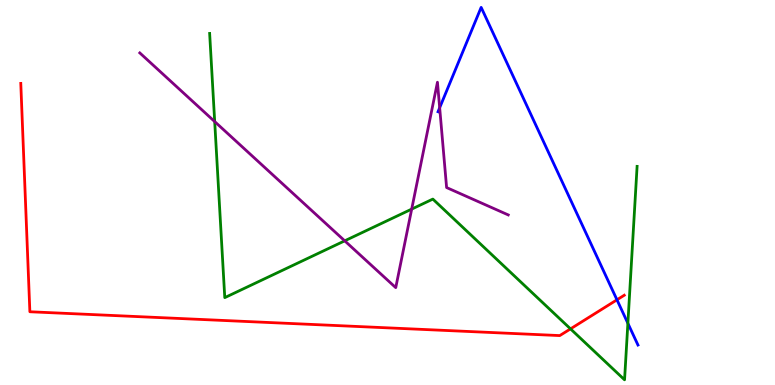[{'lines': ['blue', 'red'], 'intersections': [{'x': 7.96, 'y': 2.21}]}, {'lines': ['green', 'red'], 'intersections': [{'x': 7.36, 'y': 1.46}]}, {'lines': ['purple', 'red'], 'intersections': []}, {'lines': ['blue', 'green'], 'intersections': [{'x': 8.1, 'y': 1.6}]}, {'lines': ['blue', 'purple'], 'intersections': [{'x': 5.67, 'y': 7.2}]}, {'lines': ['green', 'purple'], 'intersections': [{'x': 2.77, 'y': 6.84}, {'x': 4.45, 'y': 3.74}, {'x': 5.31, 'y': 4.57}]}]